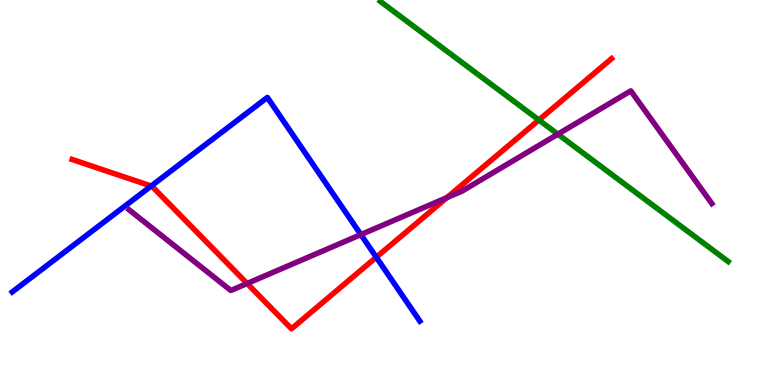[{'lines': ['blue', 'red'], 'intersections': [{'x': 1.95, 'y': 5.17}, {'x': 4.86, 'y': 3.32}]}, {'lines': ['green', 'red'], 'intersections': [{'x': 6.95, 'y': 6.88}]}, {'lines': ['purple', 'red'], 'intersections': [{'x': 3.19, 'y': 2.64}, {'x': 5.77, 'y': 4.87}]}, {'lines': ['blue', 'green'], 'intersections': []}, {'lines': ['blue', 'purple'], 'intersections': [{'x': 4.66, 'y': 3.91}]}, {'lines': ['green', 'purple'], 'intersections': [{'x': 7.2, 'y': 6.51}]}]